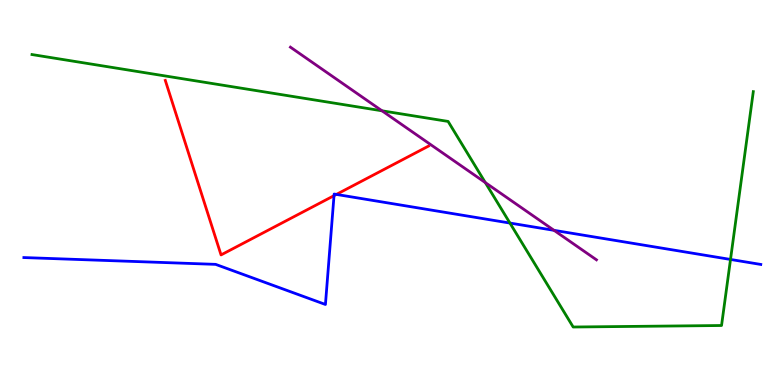[{'lines': ['blue', 'red'], 'intersections': [{'x': 4.31, 'y': 4.92}, {'x': 4.34, 'y': 4.95}]}, {'lines': ['green', 'red'], 'intersections': []}, {'lines': ['purple', 'red'], 'intersections': []}, {'lines': ['blue', 'green'], 'intersections': [{'x': 6.58, 'y': 4.21}, {'x': 9.43, 'y': 3.26}]}, {'lines': ['blue', 'purple'], 'intersections': [{'x': 7.15, 'y': 4.02}]}, {'lines': ['green', 'purple'], 'intersections': [{'x': 4.93, 'y': 7.12}, {'x': 6.26, 'y': 5.26}]}]